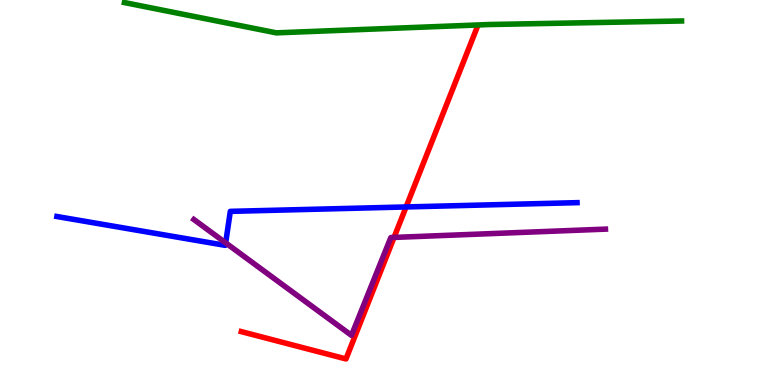[{'lines': ['blue', 'red'], 'intersections': [{'x': 5.24, 'y': 4.62}]}, {'lines': ['green', 'red'], 'intersections': []}, {'lines': ['purple', 'red'], 'intersections': [{'x': 5.08, 'y': 3.83}]}, {'lines': ['blue', 'green'], 'intersections': []}, {'lines': ['blue', 'purple'], 'intersections': [{'x': 2.91, 'y': 3.69}]}, {'lines': ['green', 'purple'], 'intersections': []}]